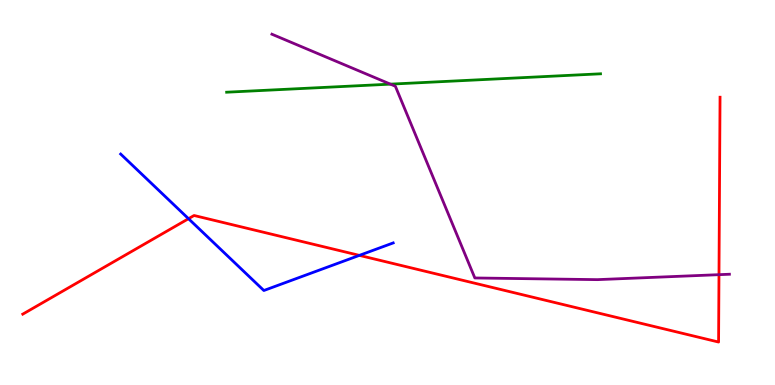[{'lines': ['blue', 'red'], 'intersections': [{'x': 2.43, 'y': 4.32}, {'x': 4.64, 'y': 3.37}]}, {'lines': ['green', 'red'], 'intersections': []}, {'lines': ['purple', 'red'], 'intersections': [{'x': 9.28, 'y': 2.87}]}, {'lines': ['blue', 'green'], 'intersections': []}, {'lines': ['blue', 'purple'], 'intersections': []}, {'lines': ['green', 'purple'], 'intersections': [{'x': 5.04, 'y': 7.81}]}]